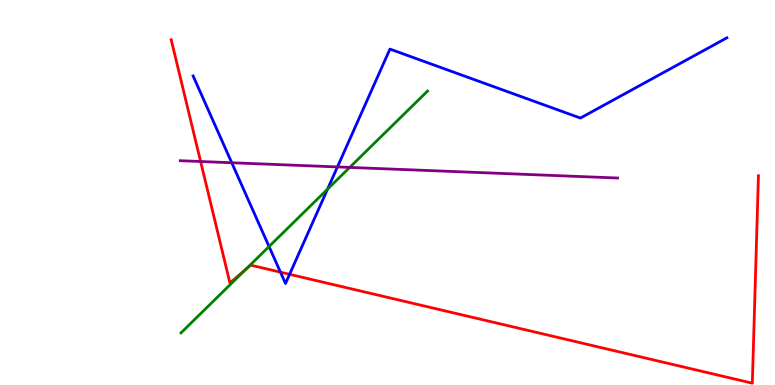[{'lines': ['blue', 'red'], 'intersections': [{'x': 3.62, 'y': 2.93}, {'x': 3.74, 'y': 2.87}]}, {'lines': ['green', 'red'], 'intersections': [{'x': 3.17, 'y': 3.01}]}, {'lines': ['purple', 'red'], 'intersections': [{'x': 2.59, 'y': 5.8}]}, {'lines': ['blue', 'green'], 'intersections': [{'x': 3.47, 'y': 3.6}, {'x': 4.23, 'y': 5.09}]}, {'lines': ['blue', 'purple'], 'intersections': [{'x': 2.99, 'y': 5.77}, {'x': 4.35, 'y': 5.66}]}, {'lines': ['green', 'purple'], 'intersections': [{'x': 4.51, 'y': 5.65}]}]